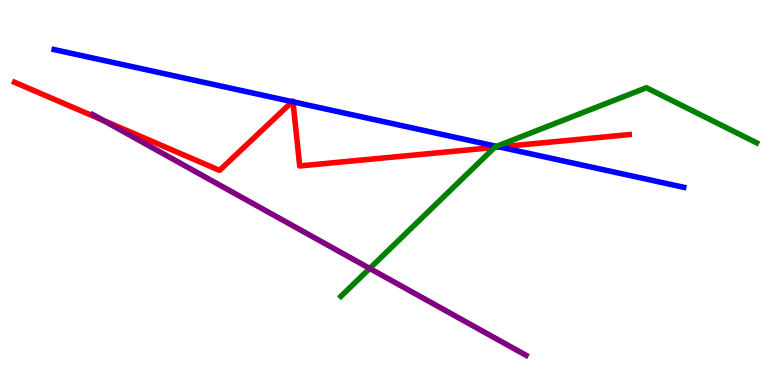[{'lines': ['blue', 'red'], 'intersections': [{'x': 3.77, 'y': 7.36}, {'x': 3.78, 'y': 7.36}, {'x': 6.44, 'y': 6.18}]}, {'lines': ['green', 'red'], 'intersections': [{'x': 6.38, 'y': 6.17}]}, {'lines': ['purple', 'red'], 'intersections': [{'x': 1.33, 'y': 6.87}]}, {'lines': ['blue', 'green'], 'intersections': [{'x': 6.41, 'y': 6.2}]}, {'lines': ['blue', 'purple'], 'intersections': []}, {'lines': ['green', 'purple'], 'intersections': [{'x': 4.77, 'y': 3.03}]}]